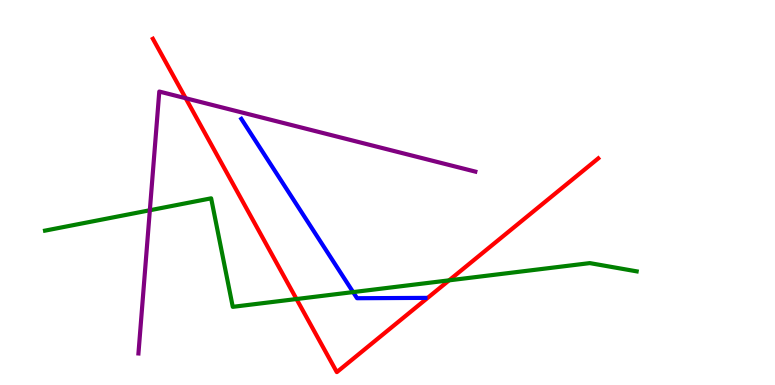[{'lines': ['blue', 'red'], 'intersections': []}, {'lines': ['green', 'red'], 'intersections': [{'x': 3.83, 'y': 2.23}, {'x': 5.79, 'y': 2.72}]}, {'lines': ['purple', 'red'], 'intersections': [{'x': 2.4, 'y': 7.45}]}, {'lines': ['blue', 'green'], 'intersections': [{'x': 4.56, 'y': 2.41}]}, {'lines': ['blue', 'purple'], 'intersections': []}, {'lines': ['green', 'purple'], 'intersections': [{'x': 1.93, 'y': 4.54}]}]